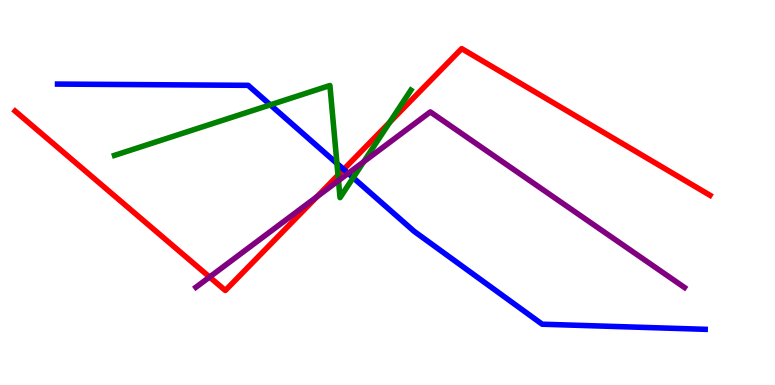[{'lines': ['blue', 'red'], 'intersections': [{'x': 4.43, 'y': 5.6}]}, {'lines': ['green', 'red'], 'intersections': [{'x': 4.36, 'y': 5.45}, {'x': 5.03, 'y': 6.82}]}, {'lines': ['purple', 'red'], 'intersections': [{'x': 2.7, 'y': 2.8}, {'x': 4.09, 'y': 4.89}]}, {'lines': ['blue', 'green'], 'intersections': [{'x': 3.49, 'y': 7.28}, {'x': 4.35, 'y': 5.75}, {'x': 4.56, 'y': 5.38}]}, {'lines': ['blue', 'purple'], 'intersections': [{'x': 4.49, 'y': 5.5}]}, {'lines': ['green', 'purple'], 'intersections': [{'x': 4.37, 'y': 5.31}, {'x': 4.69, 'y': 5.8}]}]